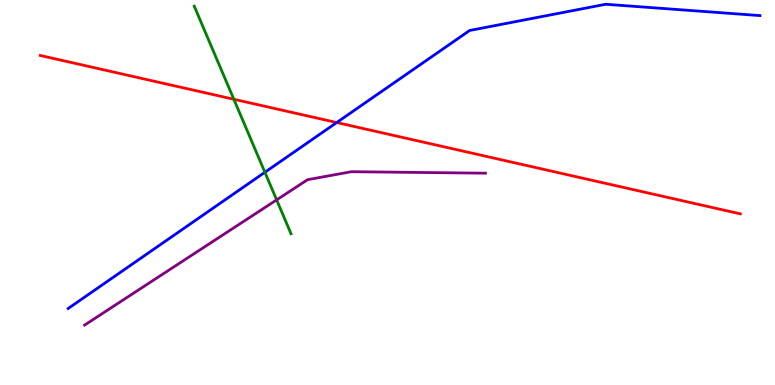[{'lines': ['blue', 'red'], 'intersections': [{'x': 4.34, 'y': 6.82}]}, {'lines': ['green', 'red'], 'intersections': [{'x': 3.02, 'y': 7.42}]}, {'lines': ['purple', 'red'], 'intersections': []}, {'lines': ['blue', 'green'], 'intersections': [{'x': 3.42, 'y': 5.53}]}, {'lines': ['blue', 'purple'], 'intersections': []}, {'lines': ['green', 'purple'], 'intersections': [{'x': 3.57, 'y': 4.81}]}]